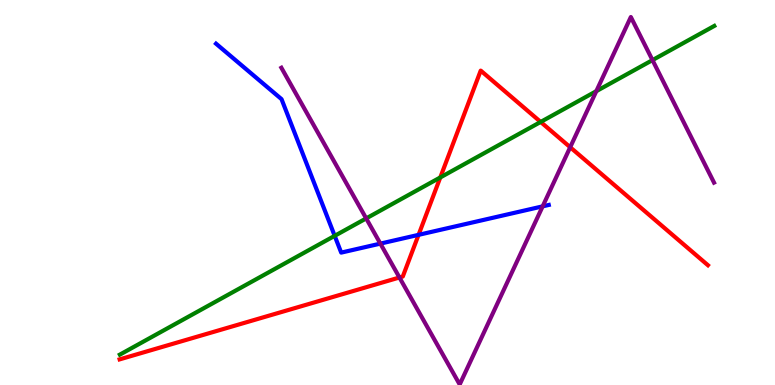[{'lines': ['blue', 'red'], 'intersections': [{'x': 5.4, 'y': 3.9}]}, {'lines': ['green', 'red'], 'intersections': [{'x': 5.68, 'y': 5.39}, {'x': 6.98, 'y': 6.83}]}, {'lines': ['purple', 'red'], 'intersections': [{'x': 5.15, 'y': 2.79}, {'x': 7.36, 'y': 6.18}]}, {'lines': ['blue', 'green'], 'intersections': [{'x': 4.32, 'y': 3.87}]}, {'lines': ['blue', 'purple'], 'intersections': [{'x': 4.91, 'y': 3.67}, {'x': 7.0, 'y': 4.64}]}, {'lines': ['green', 'purple'], 'intersections': [{'x': 4.73, 'y': 4.33}, {'x': 7.69, 'y': 7.63}, {'x': 8.42, 'y': 8.44}]}]